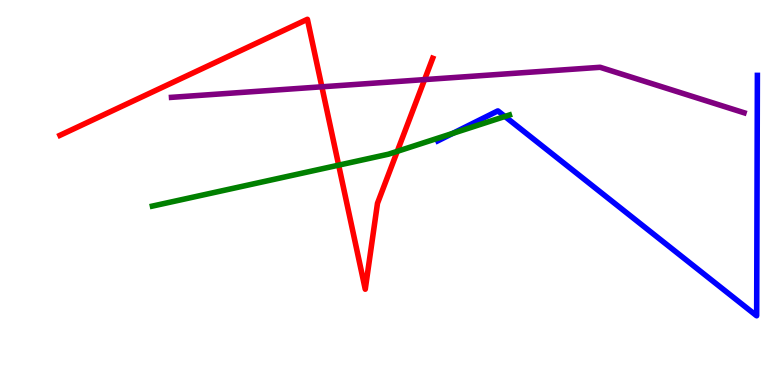[{'lines': ['blue', 'red'], 'intersections': []}, {'lines': ['green', 'red'], 'intersections': [{'x': 4.37, 'y': 5.71}, {'x': 5.13, 'y': 6.07}]}, {'lines': ['purple', 'red'], 'intersections': [{'x': 4.15, 'y': 7.75}, {'x': 5.48, 'y': 7.93}]}, {'lines': ['blue', 'green'], 'intersections': [{'x': 5.84, 'y': 6.54}, {'x': 6.52, 'y': 6.98}]}, {'lines': ['blue', 'purple'], 'intersections': []}, {'lines': ['green', 'purple'], 'intersections': []}]